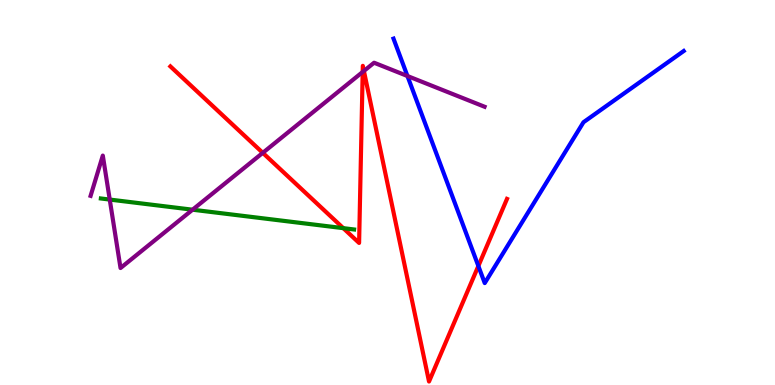[{'lines': ['blue', 'red'], 'intersections': [{'x': 6.17, 'y': 3.09}]}, {'lines': ['green', 'red'], 'intersections': [{'x': 4.43, 'y': 4.07}]}, {'lines': ['purple', 'red'], 'intersections': [{'x': 3.39, 'y': 6.03}, {'x': 4.68, 'y': 8.13}, {'x': 4.7, 'y': 8.16}]}, {'lines': ['blue', 'green'], 'intersections': []}, {'lines': ['blue', 'purple'], 'intersections': [{'x': 5.26, 'y': 8.03}]}, {'lines': ['green', 'purple'], 'intersections': [{'x': 1.42, 'y': 4.82}, {'x': 2.48, 'y': 4.55}]}]